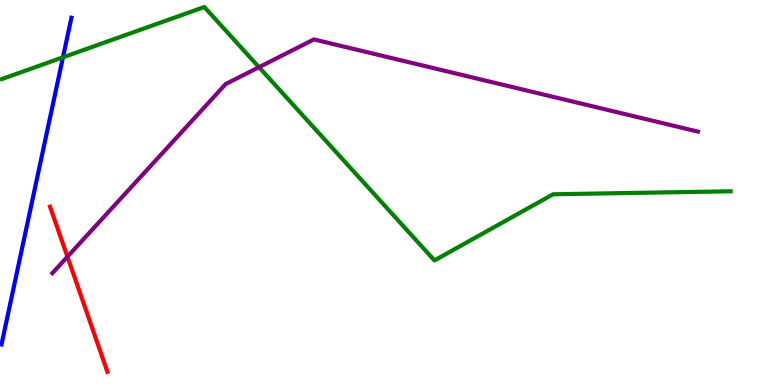[{'lines': ['blue', 'red'], 'intersections': []}, {'lines': ['green', 'red'], 'intersections': []}, {'lines': ['purple', 'red'], 'intersections': [{'x': 0.87, 'y': 3.33}]}, {'lines': ['blue', 'green'], 'intersections': [{'x': 0.812, 'y': 8.51}]}, {'lines': ['blue', 'purple'], 'intersections': []}, {'lines': ['green', 'purple'], 'intersections': [{'x': 3.34, 'y': 8.25}]}]